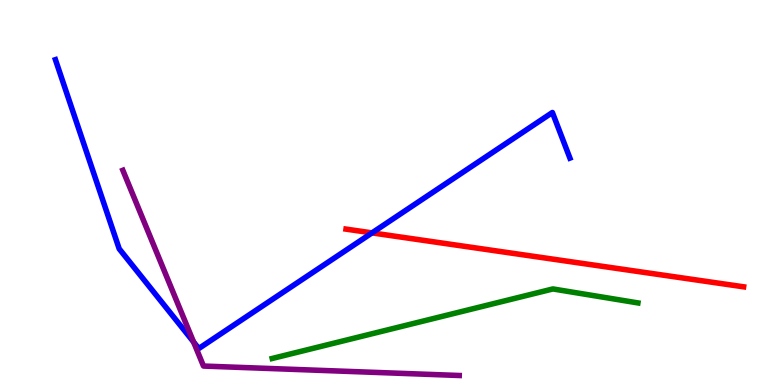[{'lines': ['blue', 'red'], 'intersections': [{'x': 4.8, 'y': 3.95}]}, {'lines': ['green', 'red'], 'intersections': []}, {'lines': ['purple', 'red'], 'intersections': []}, {'lines': ['blue', 'green'], 'intersections': []}, {'lines': ['blue', 'purple'], 'intersections': [{'x': 2.5, 'y': 1.12}]}, {'lines': ['green', 'purple'], 'intersections': []}]